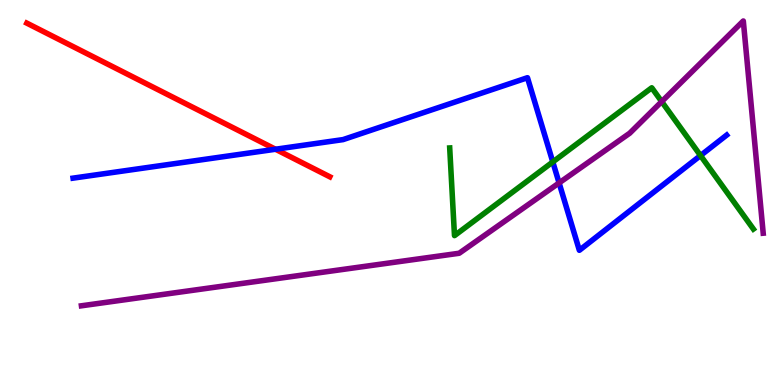[{'lines': ['blue', 'red'], 'intersections': [{'x': 3.55, 'y': 6.12}]}, {'lines': ['green', 'red'], 'intersections': []}, {'lines': ['purple', 'red'], 'intersections': []}, {'lines': ['blue', 'green'], 'intersections': [{'x': 7.13, 'y': 5.79}, {'x': 9.04, 'y': 5.96}]}, {'lines': ['blue', 'purple'], 'intersections': [{'x': 7.21, 'y': 5.25}]}, {'lines': ['green', 'purple'], 'intersections': [{'x': 8.54, 'y': 7.36}]}]